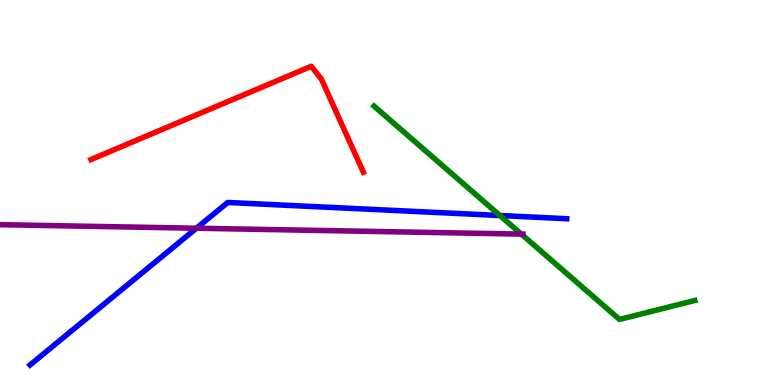[{'lines': ['blue', 'red'], 'intersections': []}, {'lines': ['green', 'red'], 'intersections': []}, {'lines': ['purple', 'red'], 'intersections': []}, {'lines': ['blue', 'green'], 'intersections': [{'x': 6.45, 'y': 4.4}]}, {'lines': ['blue', 'purple'], 'intersections': [{'x': 2.53, 'y': 4.07}]}, {'lines': ['green', 'purple'], 'intersections': [{'x': 6.73, 'y': 3.92}]}]